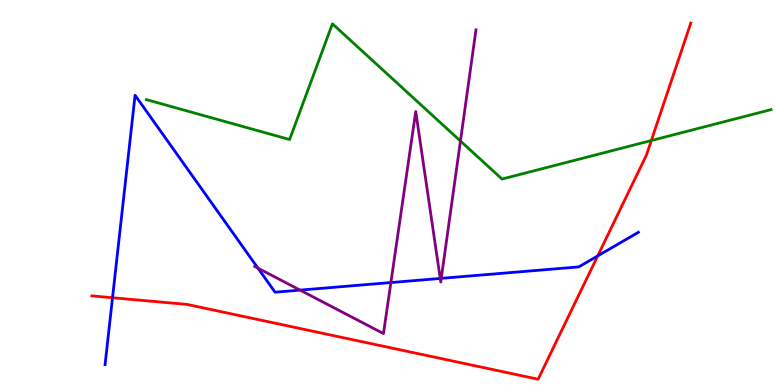[{'lines': ['blue', 'red'], 'intersections': [{'x': 1.45, 'y': 2.27}, {'x': 7.71, 'y': 3.35}]}, {'lines': ['green', 'red'], 'intersections': [{'x': 8.4, 'y': 6.35}]}, {'lines': ['purple', 'red'], 'intersections': []}, {'lines': ['blue', 'green'], 'intersections': []}, {'lines': ['blue', 'purple'], 'intersections': [{'x': 3.33, 'y': 3.03}, {'x': 3.87, 'y': 2.46}, {'x': 5.04, 'y': 2.66}, {'x': 5.68, 'y': 2.77}, {'x': 5.69, 'y': 2.77}]}, {'lines': ['green', 'purple'], 'intersections': [{'x': 5.94, 'y': 6.34}]}]